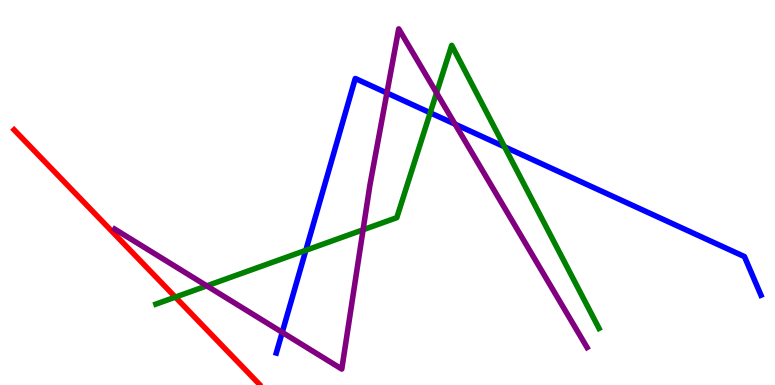[{'lines': ['blue', 'red'], 'intersections': []}, {'lines': ['green', 'red'], 'intersections': [{'x': 2.26, 'y': 2.28}]}, {'lines': ['purple', 'red'], 'intersections': []}, {'lines': ['blue', 'green'], 'intersections': [{'x': 3.95, 'y': 3.5}, {'x': 5.55, 'y': 7.07}, {'x': 6.51, 'y': 6.19}]}, {'lines': ['blue', 'purple'], 'intersections': [{'x': 3.64, 'y': 1.37}, {'x': 4.99, 'y': 7.59}, {'x': 5.87, 'y': 6.78}]}, {'lines': ['green', 'purple'], 'intersections': [{'x': 2.67, 'y': 2.58}, {'x': 4.68, 'y': 4.03}, {'x': 5.63, 'y': 7.59}]}]